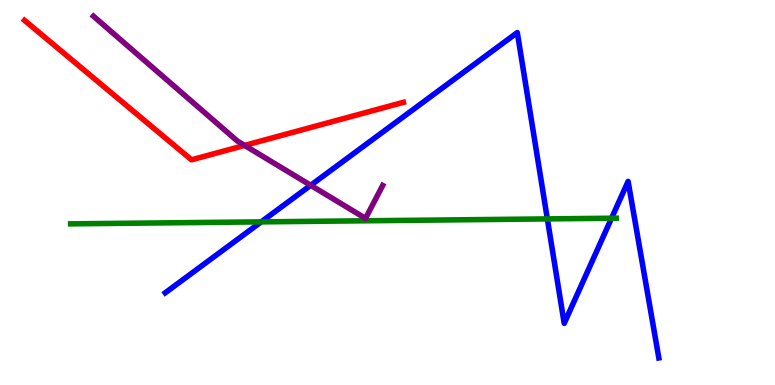[{'lines': ['blue', 'red'], 'intersections': []}, {'lines': ['green', 'red'], 'intersections': []}, {'lines': ['purple', 'red'], 'intersections': [{'x': 3.16, 'y': 6.22}]}, {'lines': ['blue', 'green'], 'intersections': [{'x': 3.37, 'y': 4.24}, {'x': 7.06, 'y': 4.31}, {'x': 7.89, 'y': 4.33}]}, {'lines': ['blue', 'purple'], 'intersections': [{'x': 4.01, 'y': 5.19}]}, {'lines': ['green', 'purple'], 'intersections': []}]